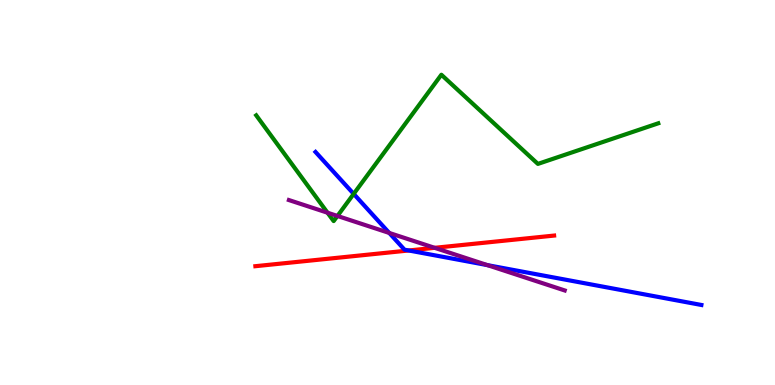[{'lines': ['blue', 'red'], 'intersections': [{'x': 5.27, 'y': 3.49}]}, {'lines': ['green', 'red'], 'intersections': []}, {'lines': ['purple', 'red'], 'intersections': [{'x': 5.61, 'y': 3.56}]}, {'lines': ['blue', 'green'], 'intersections': [{'x': 4.56, 'y': 4.96}]}, {'lines': ['blue', 'purple'], 'intersections': [{'x': 5.02, 'y': 3.95}, {'x': 6.29, 'y': 3.11}]}, {'lines': ['green', 'purple'], 'intersections': [{'x': 4.23, 'y': 4.48}, {'x': 4.35, 'y': 4.39}]}]